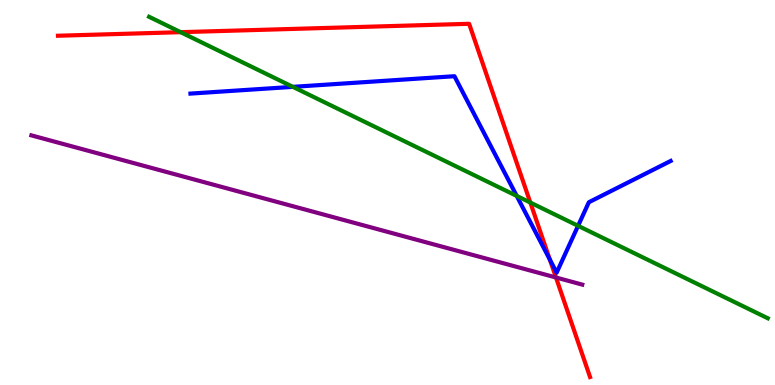[{'lines': ['blue', 'red'], 'intersections': [{'x': 7.09, 'y': 3.26}]}, {'lines': ['green', 'red'], 'intersections': [{'x': 2.33, 'y': 9.16}, {'x': 6.84, 'y': 4.74}]}, {'lines': ['purple', 'red'], 'intersections': [{'x': 7.17, 'y': 2.79}]}, {'lines': ['blue', 'green'], 'intersections': [{'x': 3.78, 'y': 7.74}, {'x': 6.67, 'y': 4.91}, {'x': 7.46, 'y': 4.13}]}, {'lines': ['blue', 'purple'], 'intersections': []}, {'lines': ['green', 'purple'], 'intersections': []}]